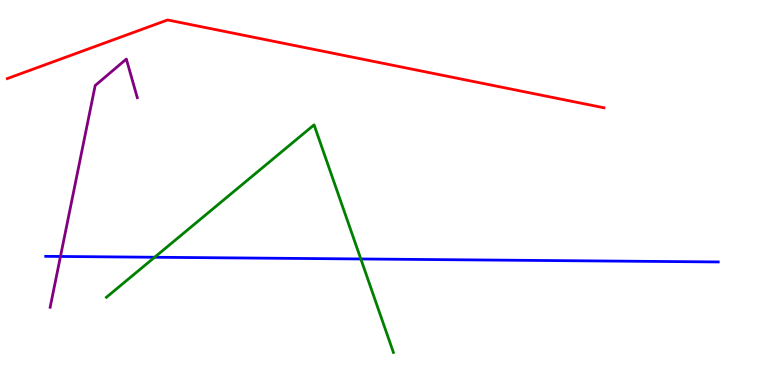[{'lines': ['blue', 'red'], 'intersections': []}, {'lines': ['green', 'red'], 'intersections': []}, {'lines': ['purple', 'red'], 'intersections': []}, {'lines': ['blue', 'green'], 'intersections': [{'x': 2.0, 'y': 3.32}, {'x': 4.66, 'y': 3.27}]}, {'lines': ['blue', 'purple'], 'intersections': [{'x': 0.78, 'y': 3.34}]}, {'lines': ['green', 'purple'], 'intersections': []}]